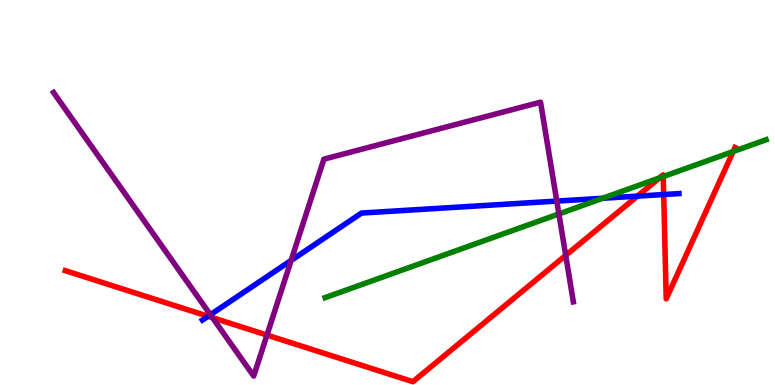[{'lines': ['blue', 'red'], 'intersections': [{'x': 2.69, 'y': 1.79}, {'x': 8.22, 'y': 4.91}, {'x': 8.56, 'y': 4.95}]}, {'lines': ['green', 'red'], 'intersections': [{'x': 8.51, 'y': 5.38}, {'x': 8.56, 'y': 5.41}, {'x': 9.46, 'y': 6.06}]}, {'lines': ['purple', 'red'], 'intersections': [{'x': 2.74, 'y': 1.75}, {'x': 3.44, 'y': 1.3}, {'x': 7.3, 'y': 3.37}]}, {'lines': ['blue', 'green'], 'intersections': [{'x': 7.78, 'y': 4.85}]}, {'lines': ['blue', 'purple'], 'intersections': [{'x': 2.71, 'y': 1.83}, {'x': 3.76, 'y': 3.24}, {'x': 7.18, 'y': 4.78}]}, {'lines': ['green', 'purple'], 'intersections': [{'x': 7.21, 'y': 4.44}]}]